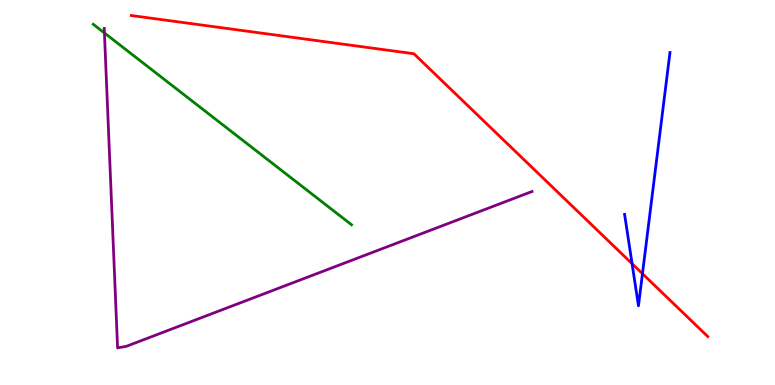[{'lines': ['blue', 'red'], 'intersections': [{'x': 8.16, 'y': 3.15}, {'x': 8.29, 'y': 2.89}]}, {'lines': ['green', 'red'], 'intersections': []}, {'lines': ['purple', 'red'], 'intersections': []}, {'lines': ['blue', 'green'], 'intersections': []}, {'lines': ['blue', 'purple'], 'intersections': []}, {'lines': ['green', 'purple'], 'intersections': [{'x': 1.35, 'y': 9.14}]}]